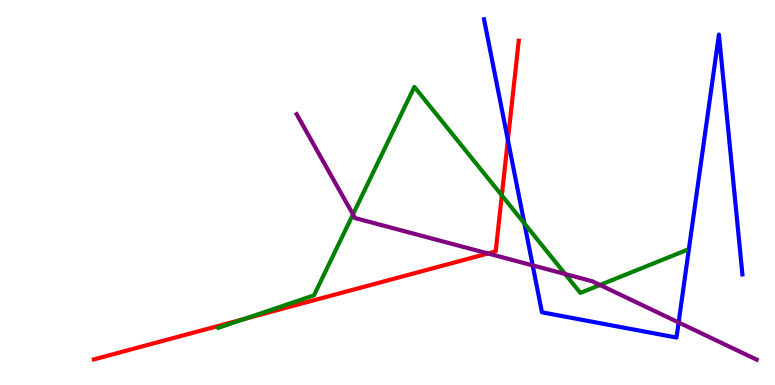[{'lines': ['blue', 'red'], 'intersections': [{'x': 6.55, 'y': 6.36}]}, {'lines': ['green', 'red'], 'intersections': [{'x': 3.15, 'y': 1.71}, {'x': 6.48, 'y': 4.92}]}, {'lines': ['purple', 'red'], 'intersections': [{'x': 6.3, 'y': 3.42}]}, {'lines': ['blue', 'green'], 'intersections': [{'x': 6.77, 'y': 4.2}]}, {'lines': ['blue', 'purple'], 'intersections': [{'x': 6.87, 'y': 3.11}, {'x': 8.76, 'y': 1.62}]}, {'lines': ['green', 'purple'], 'intersections': [{'x': 4.55, 'y': 4.43}, {'x': 7.29, 'y': 2.88}, {'x': 7.74, 'y': 2.6}]}]